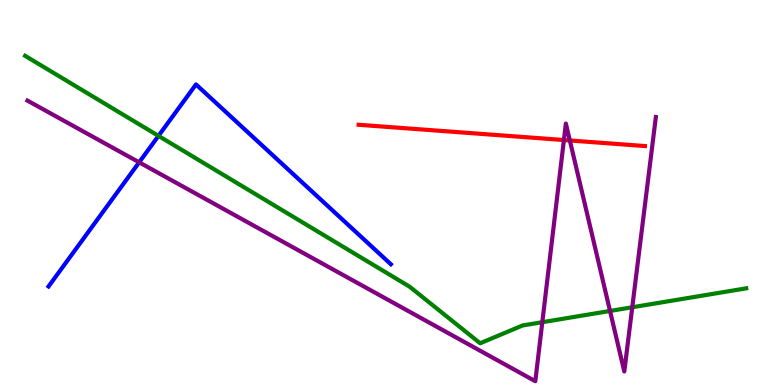[{'lines': ['blue', 'red'], 'intersections': []}, {'lines': ['green', 'red'], 'intersections': []}, {'lines': ['purple', 'red'], 'intersections': [{'x': 7.28, 'y': 6.36}, {'x': 7.35, 'y': 6.35}]}, {'lines': ['blue', 'green'], 'intersections': [{'x': 2.04, 'y': 6.47}]}, {'lines': ['blue', 'purple'], 'intersections': [{'x': 1.8, 'y': 5.78}]}, {'lines': ['green', 'purple'], 'intersections': [{'x': 7.0, 'y': 1.63}, {'x': 7.87, 'y': 1.92}, {'x': 8.16, 'y': 2.02}]}]